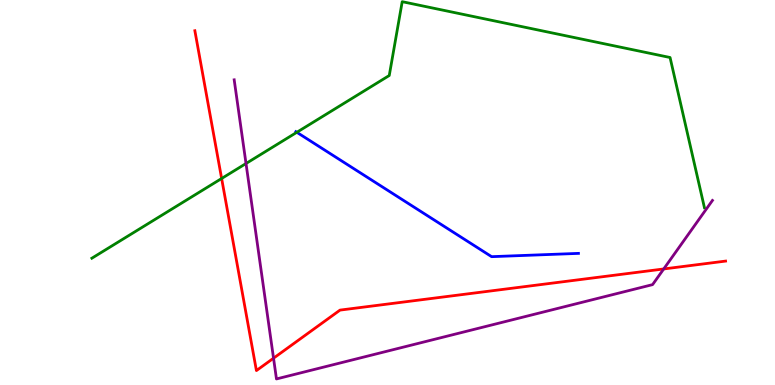[{'lines': ['blue', 'red'], 'intersections': []}, {'lines': ['green', 'red'], 'intersections': [{'x': 2.86, 'y': 5.36}]}, {'lines': ['purple', 'red'], 'intersections': [{'x': 3.53, 'y': 0.696}, {'x': 8.56, 'y': 3.01}]}, {'lines': ['blue', 'green'], 'intersections': [{'x': 3.83, 'y': 6.56}]}, {'lines': ['blue', 'purple'], 'intersections': []}, {'lines': ['green', 'purple'], 'intersections': [{'x': 3.17, 'y': 5.75}]}]